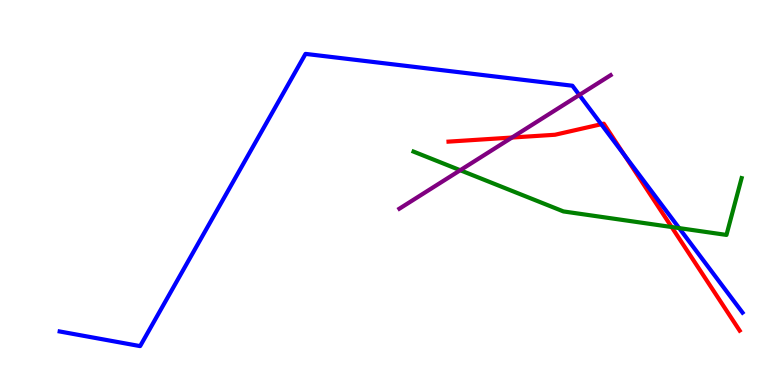[{'lines': ['blue', 'red'], 'intersections': [{'x': 7.76, 'y': 6.77}, {'x': 8.06, 'y': 5.97}]}, {'lines': ['green', 'red'], 'intersections': [{'x': 8.67, 'y': 4.1}]}, {'lines': ['purple', 'red'], 'intersections': [{'x': 6.61, 'y': 6.43}]}, {'lines': ['blue', 'green'], 'intersections': [{'x': 8.76, 'y': 4.08}]}, {'lines': ['blue', 'purple'], 'intersections': [{'x': 7.48, 'y': 7.53}]}, {'lines': ['green', 'purple'], 'intersections': [{'x': 5.94, 'y': 5.58}]}]